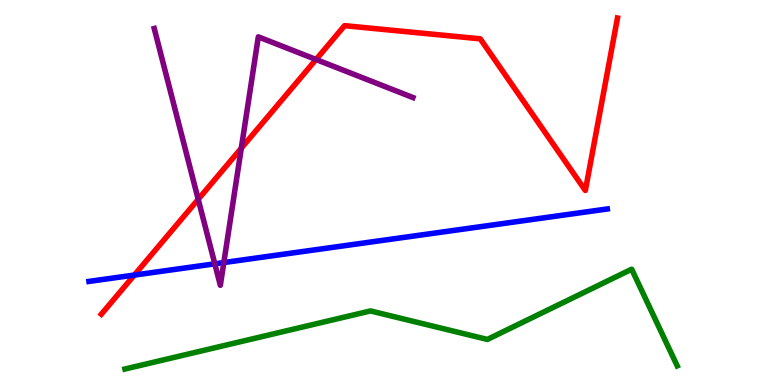[{'lines': ['blue', 'red'], 'intersections': [{'x': 1.73, 'y': 2.86}]}, {'lines': ['green', 'red'], 'intersections': []}, {'lines': ['purple', 'red'], 'intersections': [{'x': 2.56, 'y': 4.82}, {'x': 3.11, 'y': 6.15}, {'x': 4.08, 'y': 8.45}]}, {'lines': ['blue', 'green'], 'intersections': []}, {'lines': ['blue', 'purple'], 'intersections': [{'x': 2.77, 'y': 3.15}, {'x': 2.89, 'y': 3.18}]}, {'lines': ['green', 'purple'], 'intersections': []}]